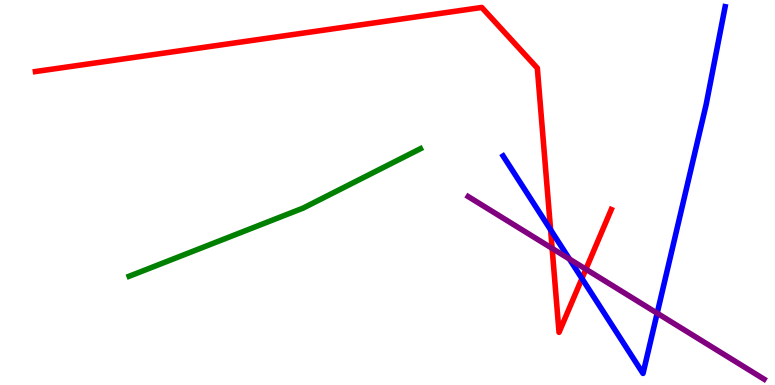[{'lines': ['blue', 'red'], 'intersections': [{'x': 7.1, 'y': 4.03}, {'x': 7.51, 'y': 2.77}]}, {'lines': ['green', 'red'], 'intersections': []}, {'lines': ['purple', 'red'], 'intersections': [{'x': 7.12, 'y': 3.55}, {'x': 7.56, 'y': 3.01}]}, {'lines': ['blue', 'green'], 'intersections': []}, {'lines': ['blue', 'purple'], 'intersections': [{'x': 7.35, 'y': 3.27}, {'x': 8.48, 'y': 1.86}]}, {'lines': ['green', 'purple'], 'intersections': []}]